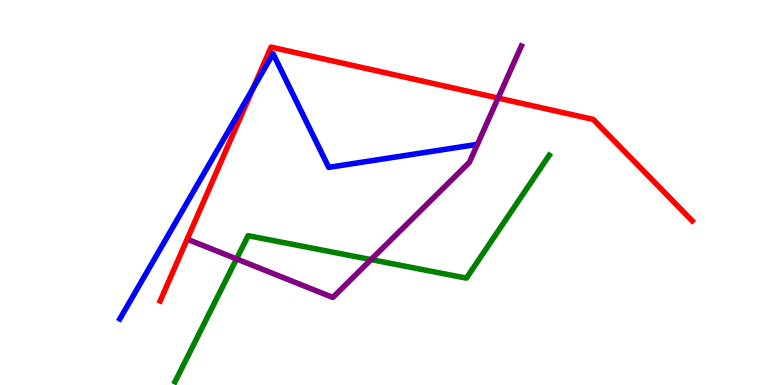[{'lines': ['blue', 'red'], 'intersections': [{'x': 3.27, 'y': 7.71}]}, {'lines': ['green', 'red'], 'intersections': []}, {'lines': ['purple', 'red'], 'intersections': [{'x': 6.43, 'y': 7.45}]}, {'lines': ['blue', 'green'], 'intersections': []}, {'lines': ['blue', 'purple'], 'intersections': []}, {'lines': ['green', 'purple'], 'intersections': [{'x': 3.05, 'y': 3.27}, {'x': 4.79, 'y': 3.26}]}]